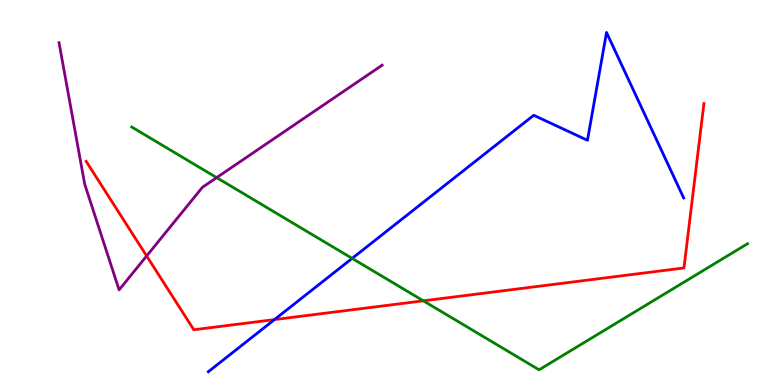[{'lines': ['blue', 'red'], 'intersections': [{'x': 3.54, 'y': 1.7}]}, {'lines': ['green', 'red'], 'intersections': [{'x': 5.46, 'y': 2.19}]}, {'lines': ['purple', 'red'], 'intersections': [{'x': 1.89, 'y': 3.35}]}, {'lines': ['blue', 'green'], 'intersections': [{'x': 4.54, 'y': 3.29}]}, {'lines': ['blue', 'purple'], 'intersections': []}, {'lines': ['green', 'purple'], 'intersections': [{'x': 2.8, 'y': 5.39}]}]